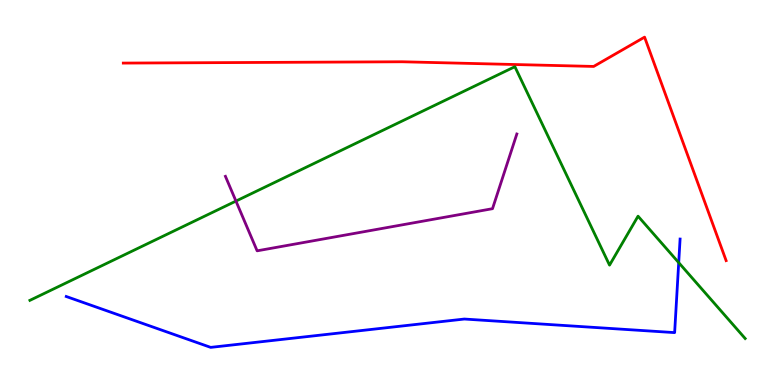[{'lines': ['blue', 'red'], 'intersections': []}, {'lines': ['green', 'red'], 'intersections': []}, {'lines': ['purple', 'red'], 'intersections': []}, {'lines': ['blue', 'green'], 'intersections': [{'x': 8.76, 'y': 3.18}]}, {'lines': ['blue', 'purple'], 'intersections': []}, {'lines': ['green', 'purple'], 'intersections': [{'x': 3.04, 'y': 4.78}]}]